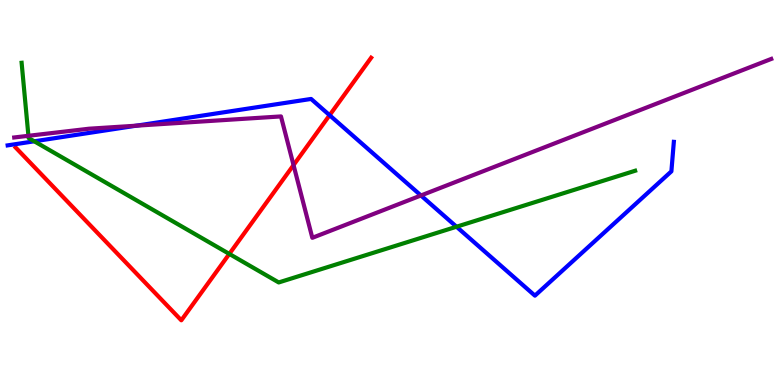[{'lines': ['blue', 'red'], 'intersections': [{'x': 4.25, 'y': 7.01}]}, {'lines': ['green', 'red'], 'intersections': [{'x': 2.96, 'y': 3.4}]}, {'lines': ['purple', 'red'], 'intersections': [{'x': 3.79, 'y': 5.71}]}, {'lines': ['blue', 'green'], 'intersections': [{'x': 0.442, 'y': 6.33}, {'x': 5.89, 'y': 4.11}]}, {'lines': ['blue', 'purple'], 'intersections': [{'x': 1.76, 'y': 6.74}, {'x': 5.43, 'y': 4.92}]}, {'lines': ['green', 'purple'], 'intersections': [{'x': 0.367, 'y': 6.47}]}]